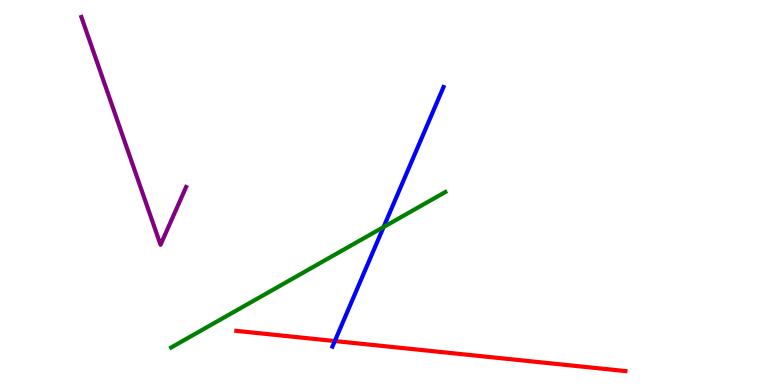[{'lines': ['blue', 'red'], 'intersections': [{'x': 4.32, 'y': 1.14}]}, {'lines': ['green', 'red'], 'intersections': []}, {'lines': ['purple', 'red'], 'intersections': []}, {'lines': ['blue', 'green'], 'intersections': [{'x': 4.95, 'y': 4.1}]}, {'lines': ['blue', 'purple'], 'intersections': []}, {'lines': ['green', 'purple'], 'intersections': []}]